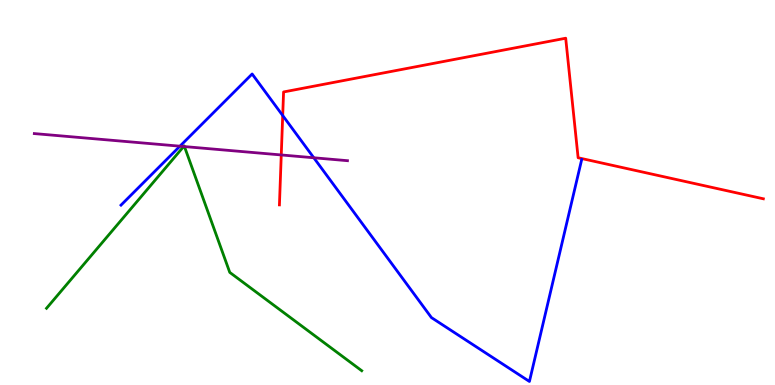[{'lines': ['blue', 'red'], 'intersections': [{'x': 3.65, 'y': 7.0}]}, {'lines': ['green', 'red'], 'intersections': []}, {'lines': ['purple', 'red'], 'intersections': [{'x': 3.63, 'y': 5.98}]}, {'lines': ['blue', 'green'], 'intersections': []}, {'lines': ['blue', 'purple'], 'intersections': [{'x': 2.32, 'y': 6.2}, {'x': 4.05, 'y': 5.9}]}, {'lines': ['green', 'purple'], 'intersections': [{'x': 2.37, 'y': 6.19}, {'x': 2.38, 'y': 6.19}]}]